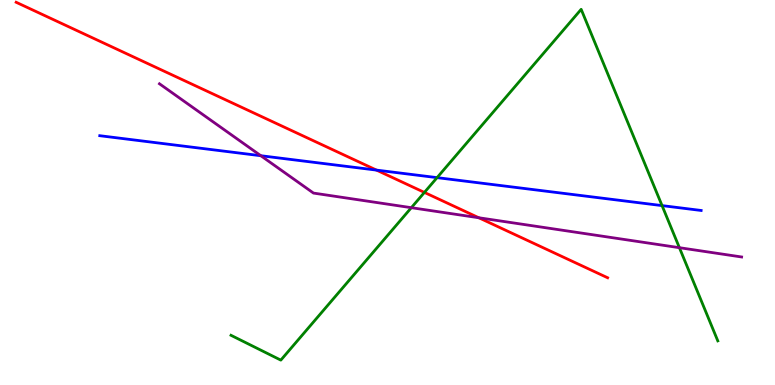[{'lines': ['blue', 'red'], 'intersections': [{'x': 4.86, 'y': 5.58}]}, {'lines': ['green', 'red'], 'intersections': [{'x': 5.48, 'y': 5.0}]}, {'lines': ['purple', 'red'], 'intersections': [{'x': 6.18, 'y': 4.34}]}, {'lines': ['blue', 'green'], 'intersections': [{'x': 5.64, 'y': 5.39}, {'x': 8.54, 'y': 4.66}]}, {'lines': ['blue', 'purple'], 'intersections': [{'x': 3.37, 'y': 5.96}]}, {'lines': ['green', 'purple'], 'intersections': [{'x': 5.31, 'y': 4.61}, {'x': 8.77, 'y': 3.57}]}]